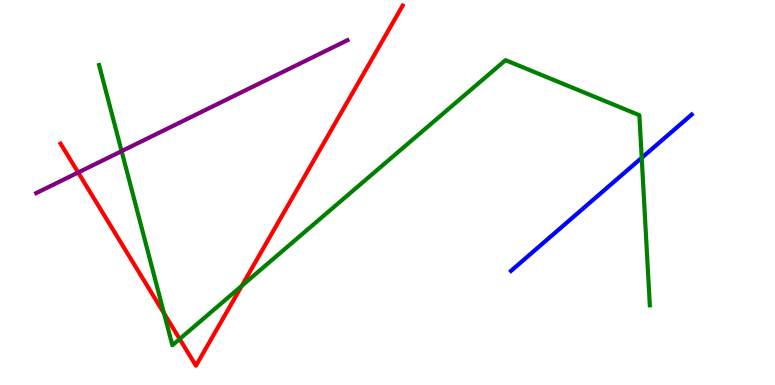[{'lines': ['blue', 'red'], 'intersections': []}, {'lines': ['green', 'red'], 'intersections': [{'x': 2.12, 'y': 1.86}, {'x': 2.32, 'y': 1.19}, {'x': 3.12, 'y': 2.58}]}, {'lines': ['purple', 'red'], 'intersections': [{'x': 1.01, 'y': 5.52}]}, {'lines': ['blue', 'green'], 'intersections': [{'x': 8.28, 'y': 5.9}]}, {'lines': ['blue', 'purple'], 'intersections': []}, {'lines': ['green', 'purple'], 'intersections': [{'x': 1.57, 'y': 6.07}]}]